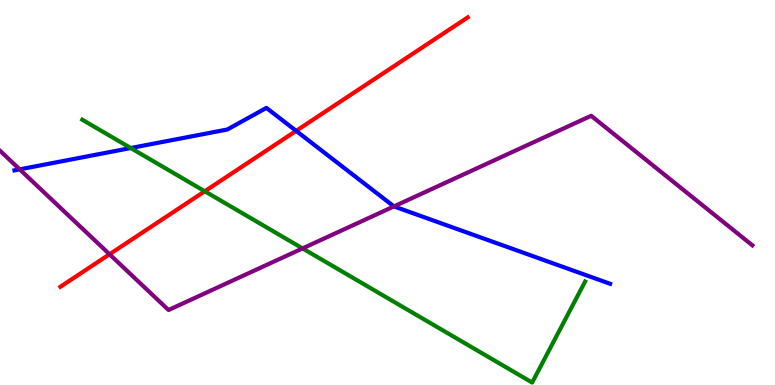[{'lines': ['blue', 'red'], 'intersections': [{'x': 3.82, 'y': 6.6}]}, {'lines': ['green', 'red'], 'intersections': [{'x': 2.64, 'y': 5.03}]}, {'lines': ['purple', 'red'], 'intersections': [{'x': 1.41, 'y': 3.4}]}, {'lines': ['blue', 'green'], 'intersections': [{'x': 1.69, 'y': 6.15}]}, {'lines': ['blue', 'purple'], 'intersections': [{'x': 0.254, 'y': 5.6}, {'x': 5.08, 'y': 4.64}]}, {'lines': ['green', 'purple'], 'intersections': [{'x': 3.9, 'y': 3.55}]}]